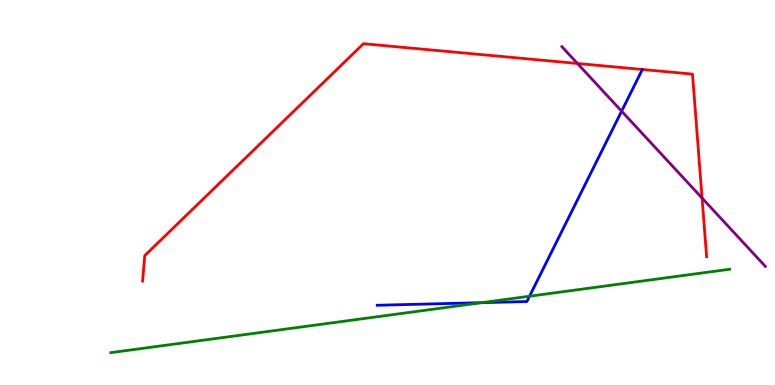[{'lines': ['blue', 'red'], 'intersections': []}, {'lines': ['green', 'red'], 'intersections': []}, {'lines': ['purple', 'red'], 'intersections': [{'x': 7.45, 'y': 8.35}, {'x': 9.06, 'y': 4.86}]}, {'lines': ['blue', 'green'], 'intersections': [{'x': 6.22, 'y': 2.14}, {'x': 6.83, 'y': 2.31}]}, {'lines': ['blue', 'purple'], 'intersections': [{'x': 8.02, 'y': 7.11}]}, {'lines': ['green', 'purple'], 'intersections': []}]